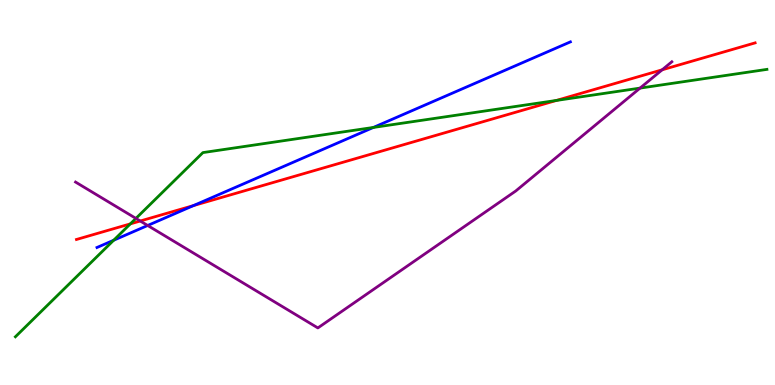[{'lines': ['blue', 'red'], 'intersections': [{'x': 2.5, 'y': 4.66}]}, {'lines': ['green', 'red'], 'intersections': [{'x': 1.68, 'y': 4.19}, {'x': 7.18, 'y': 7.39}]}, {'lines': ['purple', 'red'], 'intersections': [{'x': 1.81, 'y': 4.26}, {'x': 8.54, 'y': 8.19}]}, {'lines': ['blue', 'green'], 'intersections': [{'x': 1.47, 'y': 3.76}, {'x': 4.82, 'y': 6.69}]}, {'lines': ['blue', 'purple'], 'intersections': [{'x': 1.91, 'y': 4.14}]}, {'lines': ['green', 'purple'], 'intersections': [{'x': 1.75, 'y': 4.33}, {'x': 8.26, 'y': 7.71}]}]